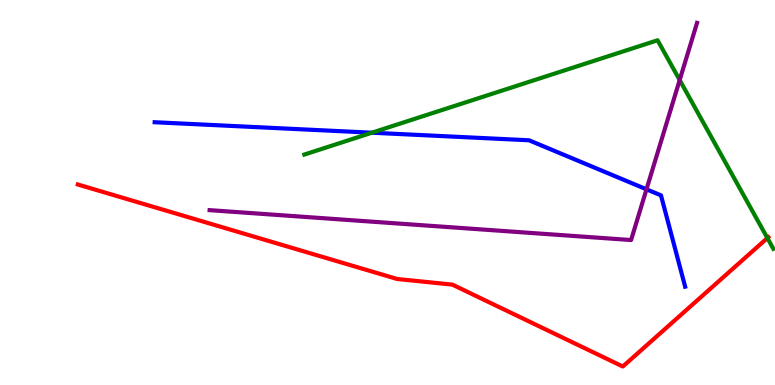[{'lines': ['blue', 'red'], 'intersections': []}, {'lines': ['green', 'red'], 'intersections': [{'x': 9.9, 'y': 3.82}]}, {'lines': ['purple', 'red'], 'intersections': []}, {'lines': ['blue', 'green'], 'intersections': [{'x': 4.8, 'y': 6.55}]}, {'lines': ['blue', 'purple'], 'intersections': [{'x': 8.34, 'y': 5.08}]}, {'lines': ['green', 'purple'], 'intersections': [{'x': 8.77, 'y': 7.92}]}]